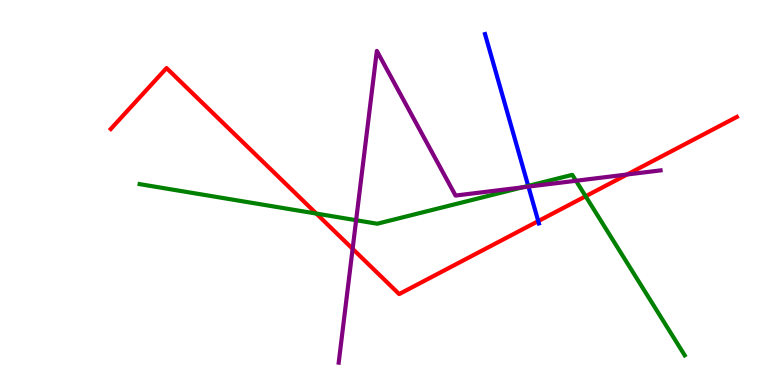[{'lines': ['blue', 'red'], 'intersections': [{'x': 6.95, 'y': 4.26}]}, {'lines': ['green', 'red'], 'intersections': [{'x': 4.08, 'y': 4.45}, {'x': 7.56, 'y': 4.9}]}, {'lines': ['purple', 'red'], 'intersections': [{'x': 4.55, 'y': 3.54}, {'x': 8.09, 'y': 5.47}]}, {'lines': ['blue', 'green'], 'intersections': [{'x': 6.82, 'y': 5.17}]}, {'lines': ['blue', 'purple'], 'intersections': [{'x': 6.82, 'y': 5.15}]}, {'lines': ['green', 'purple'], 'intersections': [{'x': 4.6, 'y': 4.28}, {'x': 6.74, 'y': 5.13}, {'x': 7.43, 'y': 5.3}]}]